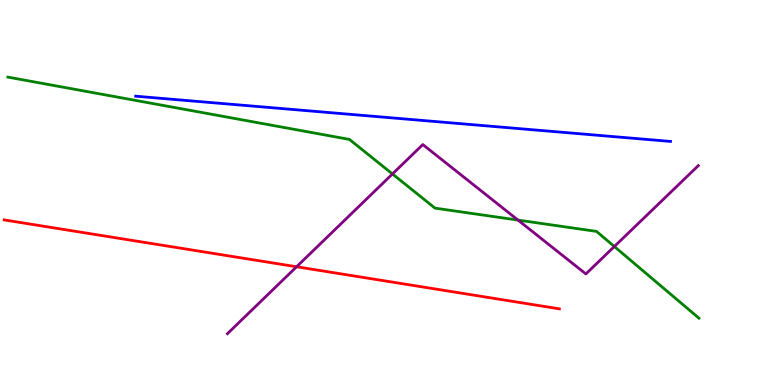[{'lines': ['blue', 'red'], 'intersections': []}, {'lines': ['green', 'red'], 'intersections': []}, {'lines': ['purple', 'red'], 'intersections': [{'x': 3.83, 'y': 3.07}]}, {'lines': ['blue', 'green'], 'intersections': []}, {'lines': ['blue', 'purple'], 'intersections': []}, {'lines': ['green', 'purple'], 'intersections': [{'x': 5.06, 'y': 5.48}, {'x': 6.68, 'y': 4.28}, {'x': 7.93, 'y': 3.6}]}]